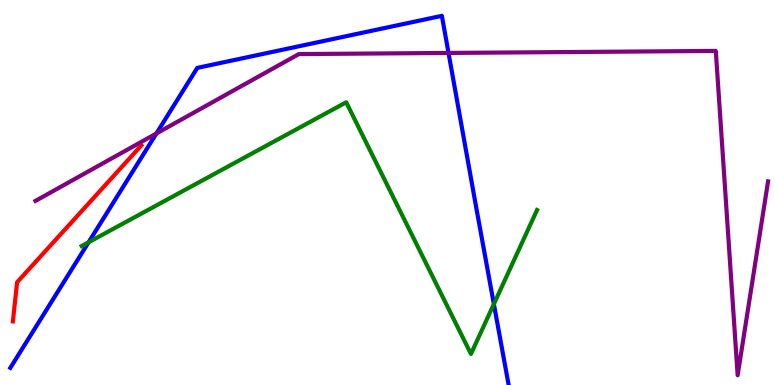[{'lines': ['blue', 'red'], 'intersections': []}, {'lines': ['green', 'red'], 'intersections': []}, {'lines': ['purple', 'red'], 'intersections': []}, {'lines': ['blue', 'green'], 'intersections': [{'x': 1.14, 'y': 3.71}, {'x': 6.37, 'y': 2.1}]}, {'lines': ['blue', 'purple'], 'intersections': [{'x': 2.02, 'y': 6.53}, {'x': 5.79, 'y': 8.62}]}, {'lines': ['green', 'purple'], 'intersections': []}]